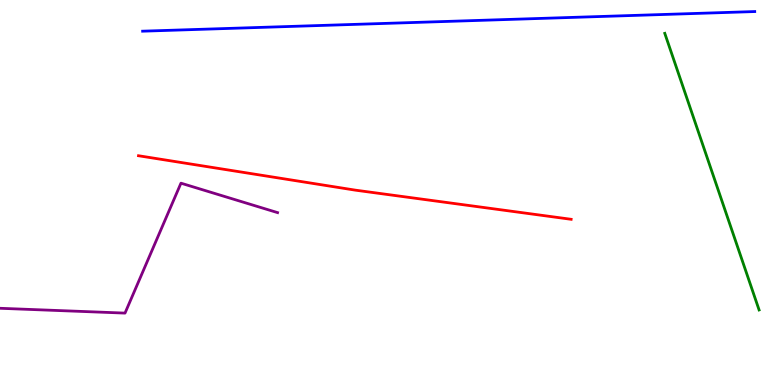[{'lines': ['blue', 'red'], 'intersections': []}, {'lines': ['green', 'red'], 'intersections': []}, {'lines': ['purple', 'red'], 'intersections': []}, {'lines': ['blue', 'green'], 'intersections': []}, {'lines': ['blue', 'purple'], 'intersections': []}, {'lines': ['green', 'purple'], 'intersections': []}]